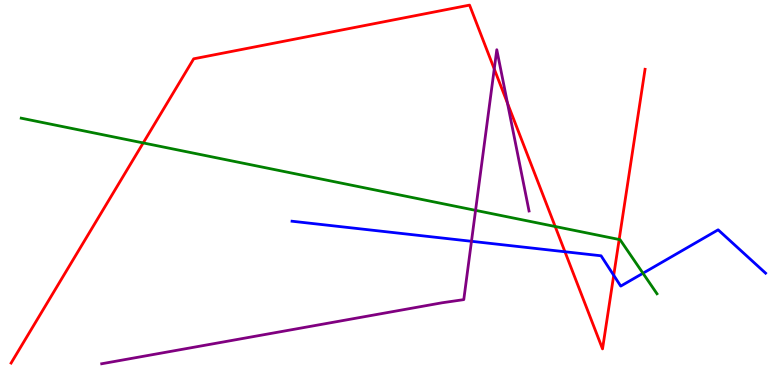[{'lines': ['blue', 'red'], 'intersections': [{'x': 7.29, 'y': 3.46}, {'x': 7.92, 'y': 2.85}]}, {'lines': ['green', 'red'], 'intersections': [{'x': 1.85, 'y': 6.29}, {'x': 7.16, 'y': 4.12}, {'x': 7.99, 'y': 3.78}]}, {'lines': ['purple', 'red'], 'intersections': [{'x': 6.38, 'y': 8.21}, {'x': 6.55, 'y': 7.32}]}, {'lines': ['blue', 'green'], 'intersections': [{'x': 8.3, 'y': 2.9}]}, {'lines': ['blue', 'purple'], 'intersections': [{'x': 6.08, 'y': 3.73}]}, {'lines': ['green', 'purple'], 'intersections': [{'x': 6.14, 'y': 4.54}]}]